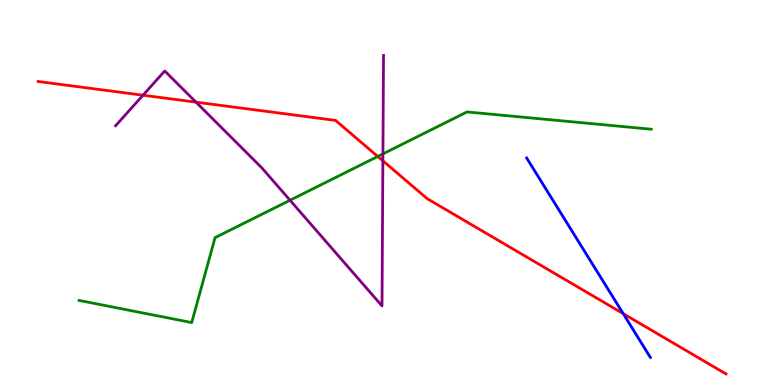[{'lines': ['blue', 'red'], 'intersections': [{'x': 8.04, 'y': 1.85}]}, {'lines': ['green', 'red'], 'intersections': [{'x': 4.87, 'y': 5.94}]}, {'lines': ['purple', 'red'], 'intersections': [{'x': 1.85, 'y': 7.53}, {'x': 2.53, 'y': 7.35}, {'x': 4.94, 'y': 5.82}]}, {'lines': ['blue', 'green'], 'intersections': []}, {'lines': ['blue', 'purple'], 'intersections': []}, {'lines': ['green', 'purple'], 'intersections': [{'x': 3.74, 'y': 4.8}, {'x': 4.94, 'y': 6.0}]}]